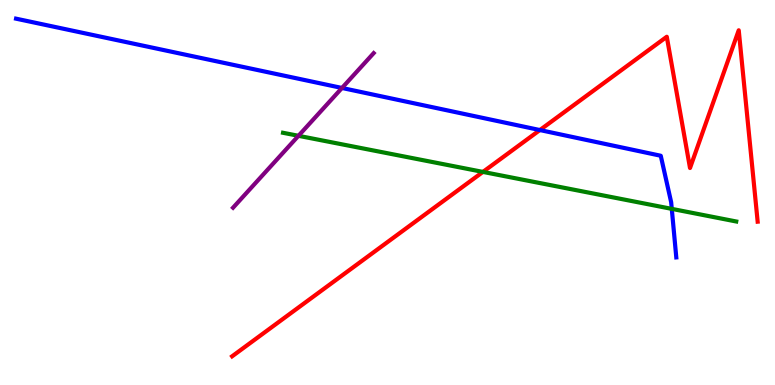[{'lines': ['blue', 'red'], 'intersections': [{'x': 6.97, 'y': 6.62}]}, {'lines': ['green', 'red'], 'intersections': [{'x': 6.23, 'y': 5.53}]}, {'lines': ['purple', 'red'], 'intersections': []}, {'lines': ['blue', 'green'], 'intersections': [{'x': 8.67, 'y': 4.57}]}, {'lines': ['blue', 'purple'], 'intersections': [{'x': 4.41, 'y': 7.72}]}, {'lines': ['green', 'purple'], 'intersections': [{'x': 3.85, 'y': 6.47}]}]